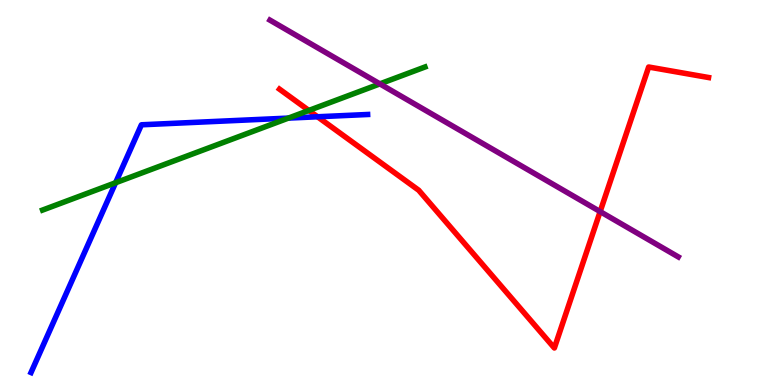[{'lines': ['blue', 'red'], 'intersections': [{'x': 4.1, 'y': 6.97}]}, {'lines': ['green', 'red'], 'intersections': [{'x': 3.98, 'y': 7.13}]}, {'lines': ['purple', 'red'], 'intersections': [{'x': 7.74, 'y': 4.5}]}, {'lines': ['blue', 'green'], 'intersections': [{'x': 1.49, 'y': 5.25}, {'x': 3.72, 'y': 6.93}]}, {'lines': ['blue', 'purple'], 'intersections': []}, {'lines': ['green', 'purple'], 'intersections': [{'x': 4.9, 'y': 7.82}]}]